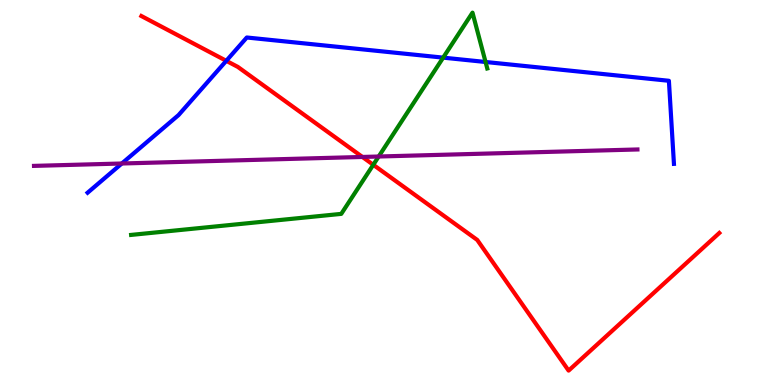[{'lines': ['blue', 'red'], 'intersections': [{'x': 2.92, 'y': 8.42}]}, {'lines': ['green', 'red'], 'intersections': [{'x': 4.82, 'y': 5.72}]}, {'lines': ['purple', 'red'], 'intersections': [{'x': 4.68, 'y': 5.92}]}, {'lines': ['blue', 'green'], 'intersections': [{'x': 5.72, 'y': 8.5}, {'x': 6.27, 'y': 8.39}]}, {'lines': ['blue', 'purple'], 'intersections': [{'x': 1.57, 'y': 5.75}]}, {'lines': ['green', 'purple'], 'intersections': [{'x': 4.89, 'y': 5.93}]}]